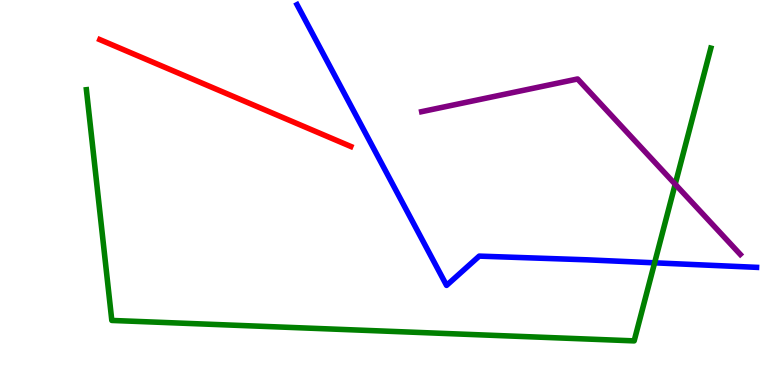[{'lines': ['blue', 'red'], 'intersections': []}, {'lines': ['green', 'red'], 'intersections': []}, {'lines': ['purple', 'red'], 'intersections': []}, {'lines': ['blue', 'green'], 'intersections': [{'x': 8.45, 'y': 3.17}]}, {'lines': ['blue', 'purple'], 'intersections': []}, {'lines': ['green', 'purple'], 'intersections': [{'x': 8.71, 'y': 5.22}]}]